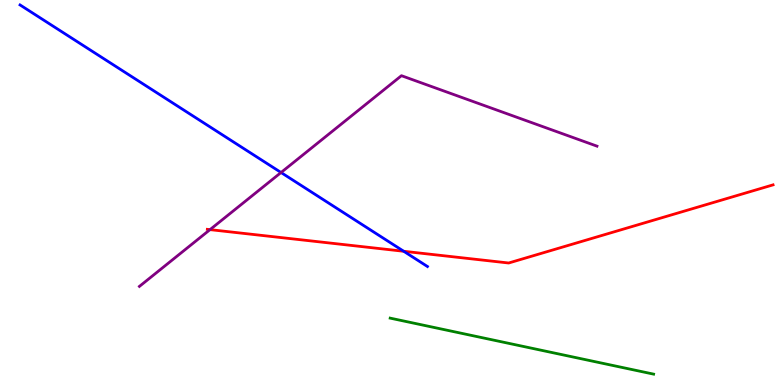[{'lines': ['blue', 'red'], 'intersections': [{'x': 5.21, 'y': 3.47}]}, {'lines': ['green', 'red'], 'intersections': []}, {'lines': ['purple', 'red'], 'intersections': [{'x': 2.71, 'y': 4.04}]}, {'lines': ['blue', 'green'], 'intersections': []}, {'lines': ['blue', 'purple'], 'intersections': [{'x': 3.63, 'y': 5.52}]}, {'lines': ['green', 'purple'], 'intersections': []}]